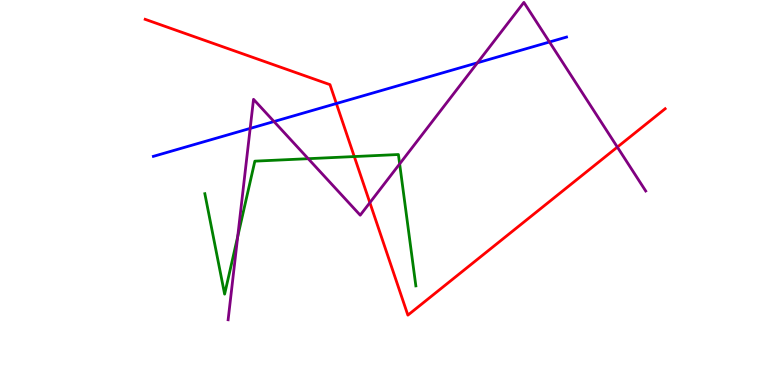[{'lines': ['blue', 'red'], 'intersections': [{'x': 4.34, 'y': 7.31}]}, {'lines': ['green', 'red'], 'intersections': [{'x': 4.57, 'y': 5.93}]}, {'lines': ['purple', 'red'], 'intersections': [{'x': 4.77, 'y': 4.74}, {'x': 7.97, 'y': 6.18}]}, {'lines': ['blue', 'green'], 'intersections': []}, {'lines': ['blue', 'purple'], 'intersections': [{'x': 3.23, 'y': 6.66}, {'x': 3.54, 'y': 6.84}, {'x': 6.16, 'y': 8.37}, {'x': 7.09, 'y': 8.91}]}, {'lines': ['green', 'purple'], 'intersections': [{'x': 3.07, 'y': 3.86}, {'x': 3.98, 'y': 5.88}, {'x': 5.16, 'y': 5.74}]}]